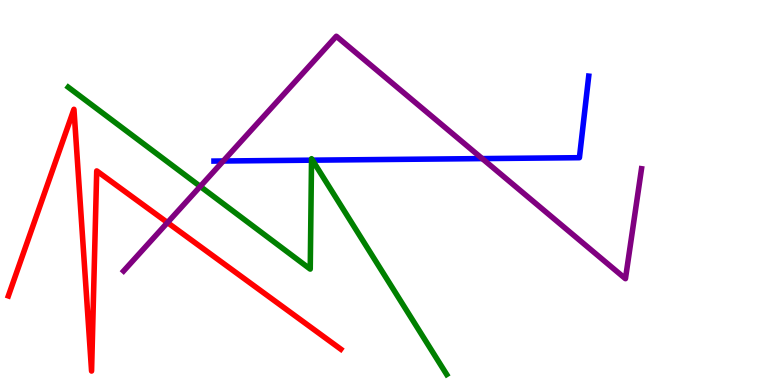[{'lines': ['blue', 'red'], 'intersections': []}, {'lines': ['green', 'red'], 'intersections': []}, {'lines': ['purple', 'red'], 'intersections': [{'x': 2.16, 'y': 4.22}]}, {'lines': ['blue', 'green'], 'intersections': [{'x': 4.02, 'y': 5.84}, {'x': 4.03, 'y': 5.84}]}, {'lines': ['blue', 'purple'], 'intersections': [{'x': 2.88, 'y': 5.82}, {'x': 6.22, 'y': 5.88}]}, {'lines': ['green', 'purple'], 'intersections': [{'x': 2.58, 'y': 5.16}]}]